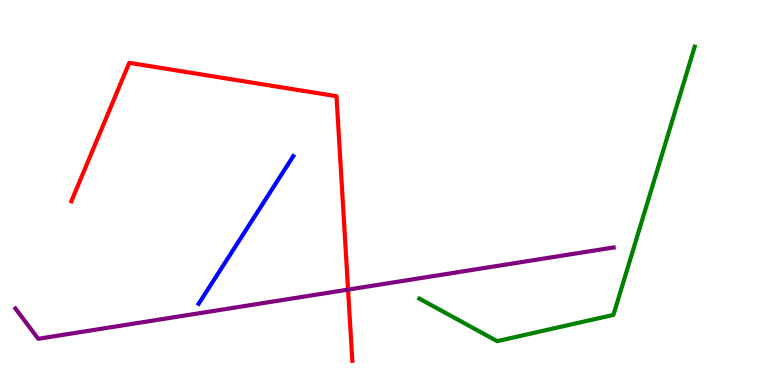[{'lines': ['blue', 'red'], 'intersections': []}, {'lines': ['green', 'red'], 'intersections': []}, {'lines': ['purple', 'red'], 'intersections': [{'x': 4.49, 'y': 2.48}]}, {'lines': ['blue', 'green'], 'intersections': []}, {'lines': ['blue', 'purple'], 'intersections': []}, {'lines': ['green', 'purple'], 'intersections': []}]